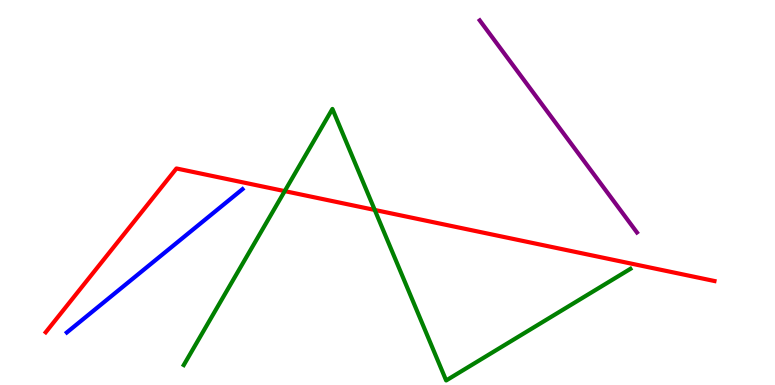[{'lines': ['blue', 'red'], 'intersections': []}, {'lines': ['green', 'red'], 'intersections': [{'x': 3.67, 'y': 5.04}, {'x': 4.84, 'y': 4.55}]}, {'lines': ['purple', 'red'], 'intersections': []}, {'lines': ['blue', 'green'], 'intersections': []}, {'lines': ['blue', 'purple'], 'intersections': []}, {'lines': ['green', 'purple'], 'intersections': []}]